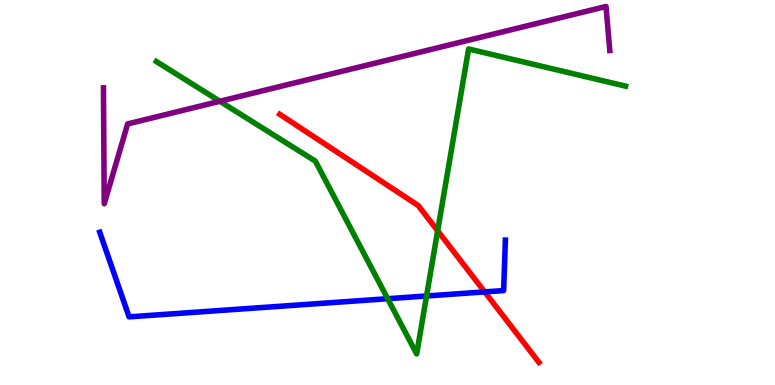[{'lines': ['blue', 'red'], 'intersections': [{'x': 6.25, 'y': 2.42}]}, {'lines': ['green', 'red'], 'intersections': [{'x': 5.65, 'y': 4.01}]}, {'lines': ['purple', 'red'], 'intersections': []}, {'lines': ['blue', 'green'], 'intersections': [{'x': 5.0, 'y': 2.24}, {'x': 5.5, 'y': 2.31}]}, {'lines': ['blue', 'purple'], 'intersections': []}, {'lines': ['green', 'purple'], 'intersections': [{'x': 2.84, 'y': 7.37}]}]